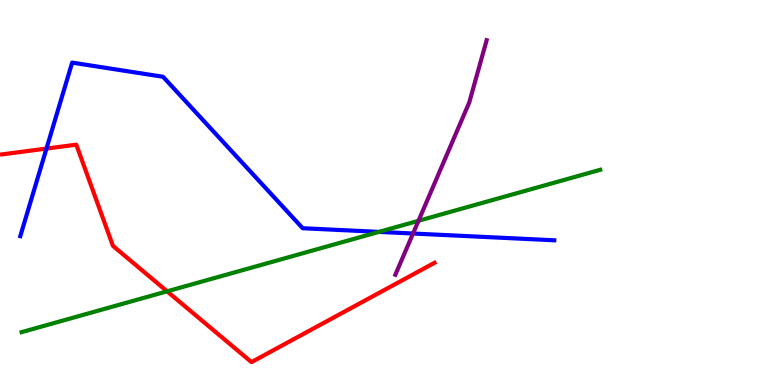[{'lines': ['blue', 'red'], 'intersections': [{'x': 0.6, 'y': 6.14}]}, {'lines': ['green', 'red'], 'intersections': [{'x': 2.16, 'y': 2.43}]}, {'lines': ['purple', 'red'], 'intersections': []}, {'lines': ['blue', 'green'], 'intersections': [{'x': 4.89, 'y': 3.98}]}, {'lines': ['blue', 'purple'], 'intersections': [{'x': 5.33, 'y': 3.93}]}, {'lines': ['green', 'purple'], 'intersections': [{'x': 5.4, 'y': 4.27}]}]